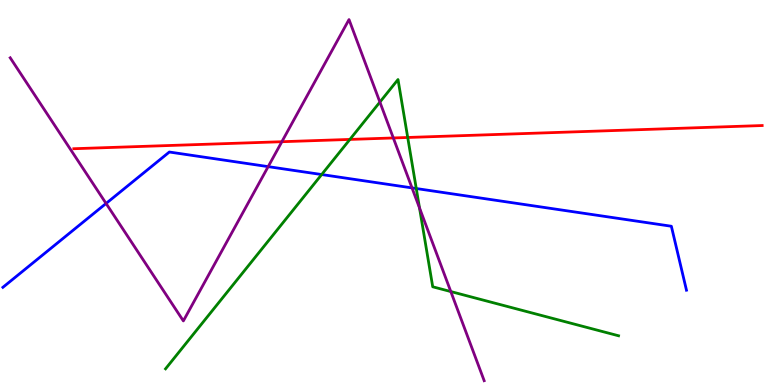[{'lines': ['blue', 'red'], 'intersections': []}, {'lines': ['green', 'red'], 'intersections': [{'x': 4.51, 'y': 6.38}, {'x': 5.26, 'y': 6.43}]}, {'lines': ['purple', 'red'], 'intersections': [{'x': 3.64, 'y': 6.32}, {'x': 5.08, 'y': 6.42}]}, {'lines': ['blue', 'green'], 'intersections': [{'x': 4.15, 'y': 5.47}, {'x': 5.37, 'y': 5.1}]}, {'lines': ['blue', 'purple'], 'intersections': [{'x': 1.37, 'y': 4.72}, {'x': 3.46, 'y': 5.67}, {'x': 5.32, 'y': 5.12}]}, {'lines': ['green', 'purple'], 'intersections': [{'x': 4.9, 'y': 7.35}, {'x': 5.41, 'y': 4.6}, {'x': 5.82, 'y': 2.43}]}]